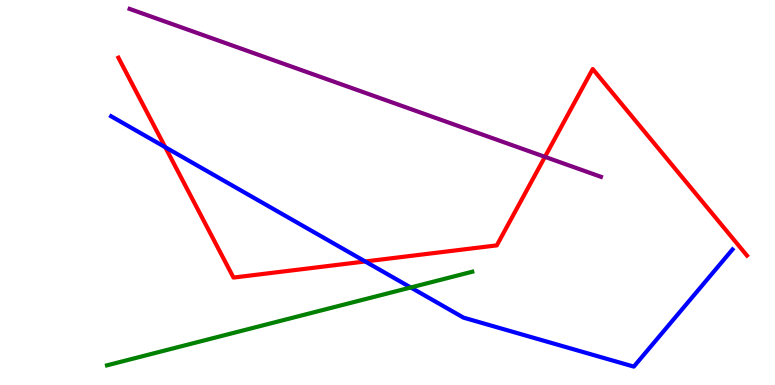[{'lines': ['blue', 'red'], 'intersections': [{'x': 2.13, 'y': 6.18}, {'x': 4.71, 'y': 3.21}]}, {'lines': ['green', 'red'], 'intersections': []}, {'lines': ['purple', 'red'], 'intersections': [{'x': 7.03, 'y': 5.93}]}, {'lines': ['blue', 'green'], 'intersections': [{'x': 5.3, 'y': 2.53}]}, {'lines': ['blue', 'purple'], 'intersections': []}, {'lines': ['green', 'purple'], 'intersections': []}]